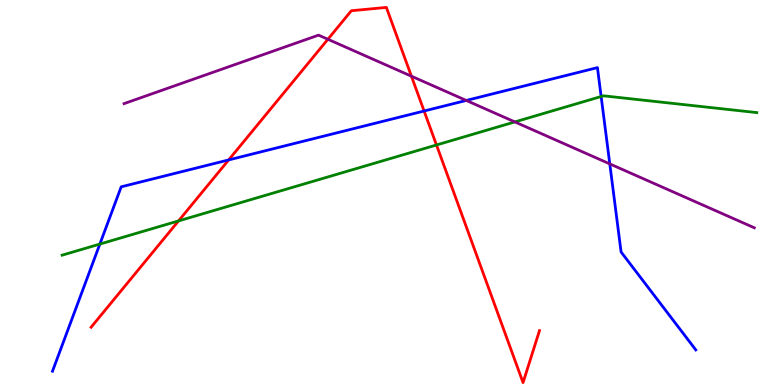[{'lines': ['blue', 'red'], 'intersections': [{'x': 2.95, 'y': 5.85}, {'x': 5.47, 'y': 7.12}]}, {'lines': ['green', 'red'], 'intersections': [{'x': 2.3, 'y': 4.26}, {'x': 5.63, 'y': 6.23}]}, {'lines': ['purple', 'red'], 'intersections': [{'x': 4.23, 'y': 8.98}, {'x': 5.31, 'y': 8.02}]}, {'lines': ['blue', 'green'], 'intersections': [{'x': 1.29, 'y': 3.66}, {'x': 7.76, 'y': 7.49}]}, {'lines': ['blue', 'purple'], 'intersections': [{'x': 6.02, 'y': 7.39}, {'x': 7.87, 'y': 5.74}]}, {'lines': ['green', 'purple'], 'intersections': [{'x': 6.64, 'y': 6.83}]}]